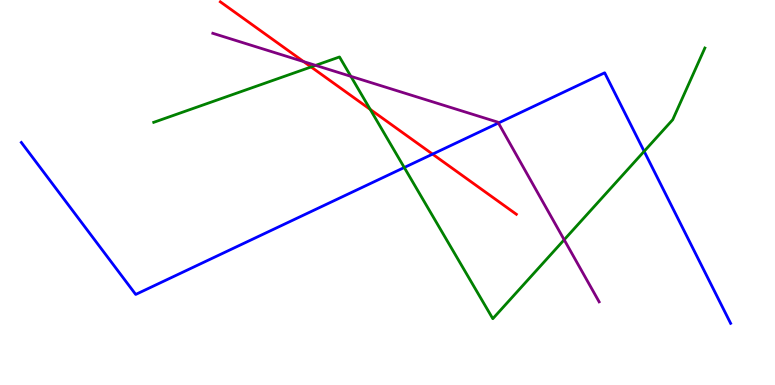[{'lines': ['blue', 'red'], 'intersections': [{'x': 5.58, 'y': 6.0}]}, {'lines': ['green', 'red'], 'intersections': [{'x': 4.01, 'y': 8.26}, {'x': 4.78, 'y': 7.16}]}, {'lines': ['purple', 'red'], 'intersections': [{'x': 3.92, 'y': 8.4}]}, {'lines': ['blue', 'green'], 'intersections': [{'x': 5.22, 'y': 5.65}, {'x': 8.31, 'y': 6.07}]}, {'lines': ['blue', 'purple'], 'intersections': [{'x': 6.43, 'y': 6.8}]}, {'lines': ['green', 'purple'], 'intersections': [{'x': 4.07, 'y': 8.3}, {'x': 4.53, 'y': 8.02}, {'x': 7.28, 'y': 3.77}]}]